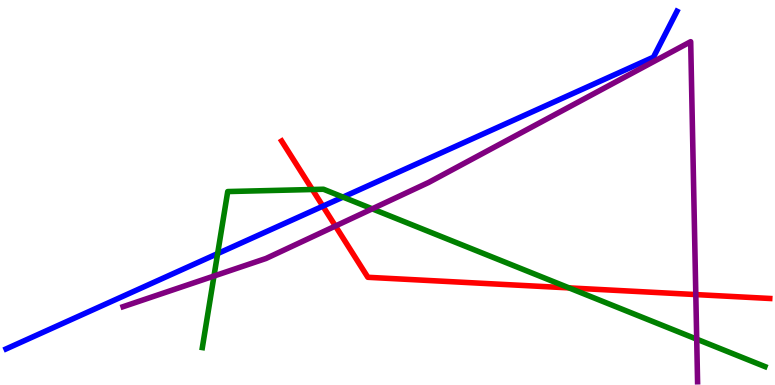[{'lines': ['blue', 'red'], 'intersections': [{'x': 4.17, 'y': 4.64}]}, {'lines': ['green', 'red'], 'intersections': [{'x': 4.03, 'y': 5.08}, {'x': 7.34, 'y': 2.52}]}, {'lines': ['purple', 'red'], 'intersections': [{'x': 4.33, 'y': 4.13}, {'x': 8.98, 'y': 2.35}]}, {'lines': ['blue', 'green'], 'intersections': [{'x': 2.81, 'y': 3.41}, {'x': 4.43, 'y': 4.88}]}, {'lines': ['blue', 'purple'], 'intersections': []}, {'lines': ['green', 'purple'], 'intersections': [{'x': 2.76, 'y': 2.83}, {'x': 4.8, 'y': 4.58}, {'x': 8.99, 'y': 1.19}]}]